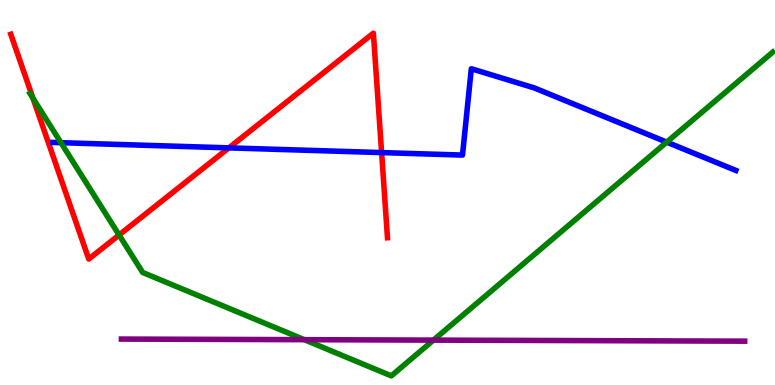[{'lines': ['blue', 'red'], 'intersections': [{'x': 2.95, 'y': 6.16}, {'x': 4.92, 'y': 6.04}]}, {'lines': ['green', 'red'], 'intersections': [{'x': 0.426, 'y': 7.45}, {'x': 1.54, 'y': 3.9}]}, {'lines': ['purple', 'red'], 'intersections': []}, {'lines': ['blue', 'green'], 'intersections': [{'x': 0.786, 'y': 6.29}, {'x': 8.6, 'y': 6.31}]}, {'lines': ['blue', 'purple'], 'intersections': []}, {'lines': ['green', 'purple'], 'intersections': [{'x': 3.93, 'y': 1.18}, {'x': 5.59, 'y': 1.17}]}]